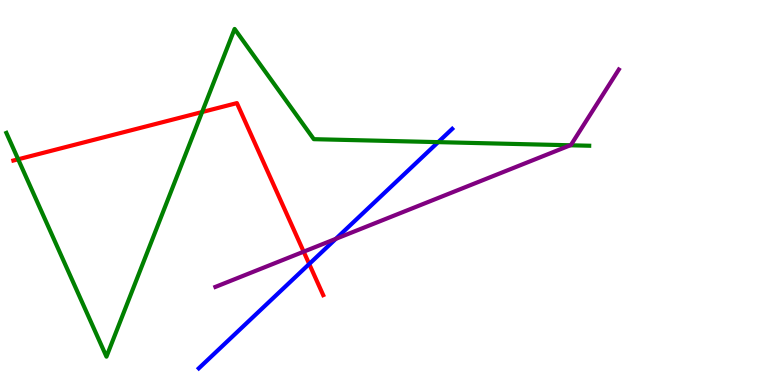[{'lines': ['blue', 'red'], 'intersections': [{'x': 3.99, 'y': 3.14}]}, {'lines': ['green', 'red'], 'intersections': [{'x': 0.234, 'y': 5.86}, {'x': 2.61, 'y': 7.09}]}, {'lines': ['purple', 'red'], 'intersections': [{'x': 3.92, 'y': 3.46}]}, {'lines': ['blue', 'green'], 'intersections': [{'x': 5.65, 'y': 6.31}]}, {'lines': ['blue', 'purple'], 'intersections': [{'x': 4.33, 'y': 3.8}]}, {'lines': ['green', 'purple'], 'intersections': [{'x': 7.36, 'y': 6.23}]}]